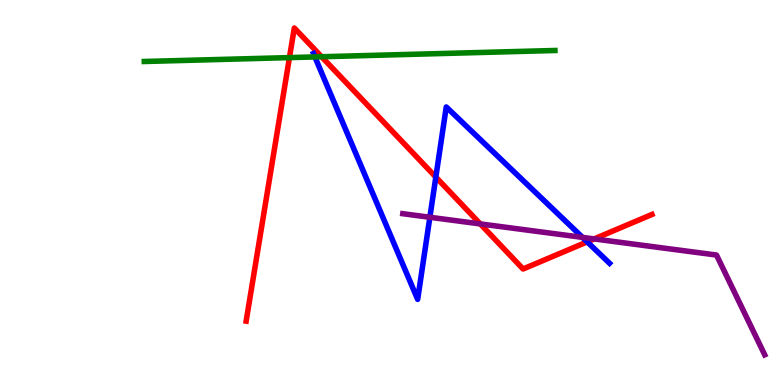[{'lines': ['blue', 'red'], 'intersections': [{'x': 5.62, 'y': 5.4}, {'x': 7.58, 'y': 3.72}]}, {'lines': ['green', 'red'], 'intersections': [{'x': 3.73, 'y': 8.5}, {'x': 4.15, 'y': 8.53}]}, {'lines': ['purple', 'red'], 'intersections': [{'x': 6.2, 'y': 4.18}, {'x': 7.67, 'y': 3.79}]}, {'lines': ['blue', 'green'], 'intersections': [{'x': 4.06, 'y': 8.52}]}, {'lines': ['blue', 'purple'], 'intersections': [{'x': 5.55, 'y': 4.36}, {'x': 7.52, 'y': 3.83}]}, {'lines': ['green', 'purple'], 'intersections': []}]